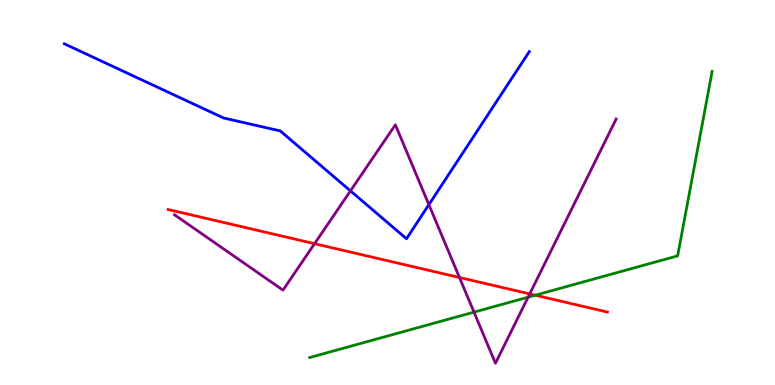[{'lines': ['blue', 'red'], 'intersections': []}, {'lines': ['green', 'red'], 'intersections': [{'x': 6.91, 'y': 2.33}]}, {'lines': ['purple', 'red'], 'intersections': [{'x': 4.06, 'y': 3.67}, {'x': 5.93, 'y': 2.79}, {'x': 6.84, 'y': 2.37}]}, {'lines': ['blue', 'green'], 'intersections': []}, {'lines': ['blue', 'purple'], 'intersections': [{'x': 4.52, 'y': 5.04}, {'x': 5.53, 'y': 4.68}]}, {'lines': ['green', 'purple'], 'intersections': [{'x': 6.12, 'y': 1.89}, {'x': 6.81, 'y': 2.28}]}]